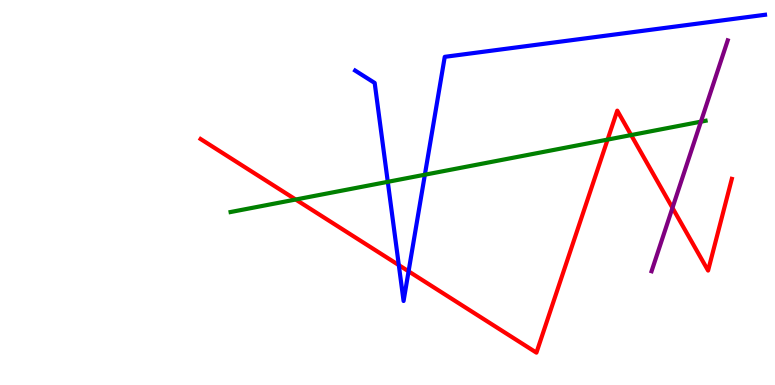[{'lines': ['blue', 'red'], 'intersections': [{'x': 5.15, 'y': 3.11}, {'x': 5.27, 'y': 2.95}]}, {'lines': ['green', 'red'], 'intersections': [{'x': 3.82, 'y': 4.82}, {'x': 7.84, 'y': 6.37}, {'x': 8.14, 'y': 6.49}]}, {'lines': ['purple', 'red'], 'intersections': [{'x': 8.68, 'y': 4.6}]}, {'lines': ['blue', 'green'], 'intersections': [{'x': 5.0, 'y': 5.28}, {'x': 5.48, 'y': 5.46}]}, {'lines': ['blue', 'purple'], 'intersections': []}, {'lines': ['green', 'purple'], 'intersections': [{'x': 9.04, 'y': 6.84}]}]